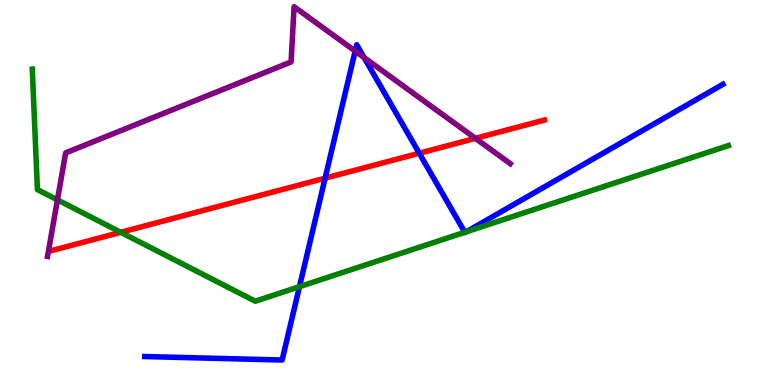[{'lines': ['blue', 'red'], 'intersections': [{'x': 4.2, 'y': 5.37}, {'x': 5.41, 'y': 6.02}]}, {'lines': ['green', 'red'], 'intersections': [{'x': 1.56, 'y': 3.97}]}, {'lines': ['purple', 'red'], 'intersections': [{'x': 6.13, 'y': 6.41}]}, {'lines': ['blue', 'green'], 'intersections': [{'x': 3.86, 'y': 2.55}, {'x': 6.0, 'y': 3.97}, {'x': 6.02, 'y': 3.98}]}, {'lines': ['blue', 'purple'], 'intersections': [{'x': 4.58, 'y': 8.67}, {'x': 4.7, 'y': 8.51}]}, {'lines': ['green', 'purple'], 'intersections': [{'x': 0.741, 'y': 4.81}]}]